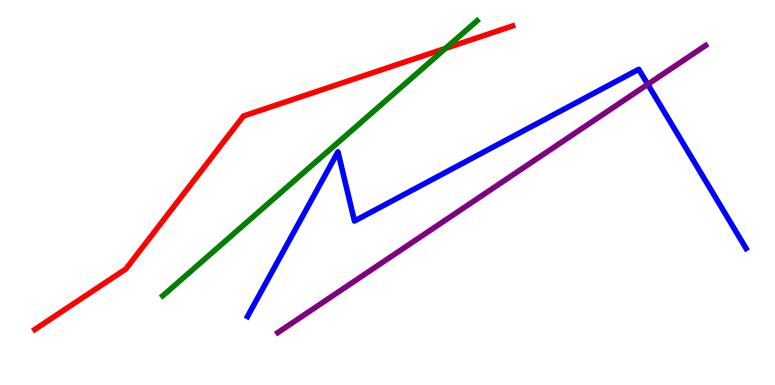[{'lines': ['blue', 'red'], 'intersections': []}, {'lines': ['green', 'red'], 'intersections': [{'x': 5.75, 'y': 8.74}]}, {'lines': ['purple', 'red'], 'intersections': []}, {'lines': ['blue', 'green'], 'intersections': []}, {'lines': ['blue', 'purple'], 'intersections': [{'x': 8.36, 'y': 7.81}]}, {'lines': ['green', 'purple'], 'intersections': []}]